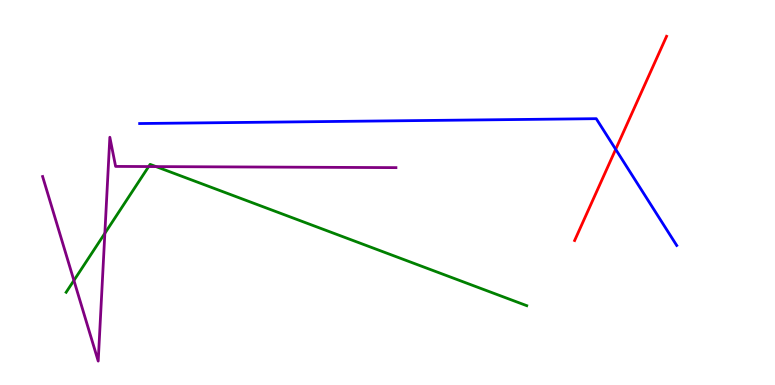[{'lines': ['blue', 'red'], 'intersections': [{'x': 7.94, 'y': 6.12}]}, {'lines': ['green', 'red'], 'intersections': []}, {'lines': ['purple', 'red'], 'intersections': []}, {'lines': ['blue', 'green'], 'intersections': []}, {'lines': ['blue', 'purple'], 'intersections': []}, {'lines': ['green', 'purple'], 'intersections': [{'x': 0.954, 'y': 2.72}, {'x': 1.35, 'y': 3.94}, {'x': 1.92, 'y': 5.67}, {'x': 2.01, 'y': 5.67}]}]